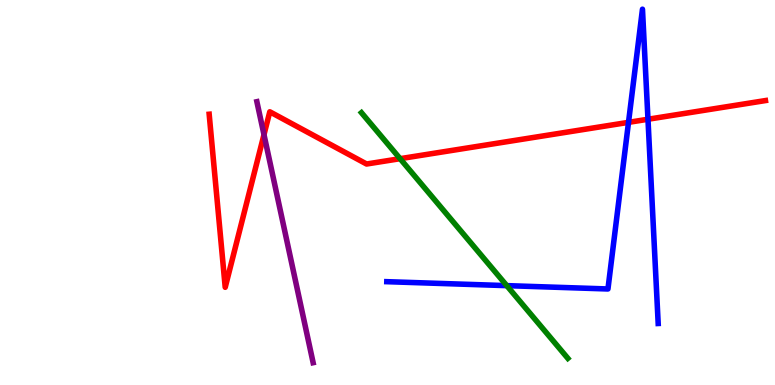[{'lines': ['blue', 'red'], 'intersections': [{'x': 8.11, 'y': 6.82}, {'x': 8.36, 'y': 6.9}]}, {'lines': ['green', 'red'], 'intersections': [{'x': 5.16, 'y': 5.88}]}, {'lines': ['purple', 'red'], 'intersections': [{'x': 3.41, 'y': 6.5}]}, {'lines': ['blue', 'green'], 'intersections': [{'x': 6.54, 'y': 2.58}]}, {'lines': ['blue', 'purple'], 'intersections': []}, {'lines': ['green', 'purple'], 'intersections': []}]